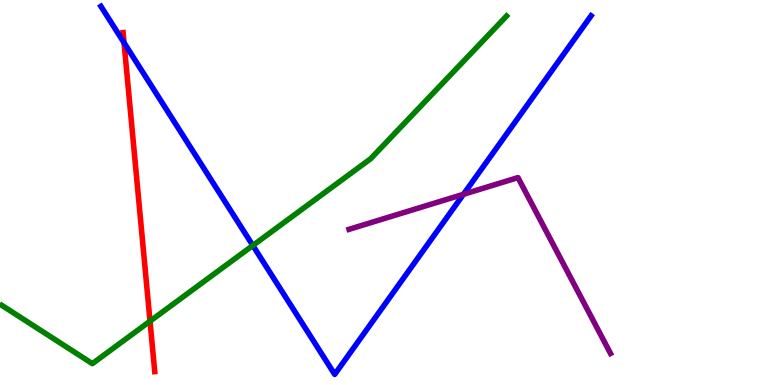[{'lines': ['blue', 'red'], 'intersections': [{'x': 1.6, 'y': 8.89}]}, {'lines': ['green', 'red'], 'intersections': [{'x': 1.94, 'y': 1.66}]}, {'lines': ['purple', 'red'], 'intersections': []}, {'lines': ['blue', 'green'], 'intersections': [{'x': 3.26, 'y': 3.62}]}, {'lines': ['blue', 'purple'], 'intersections': [{'x': 5.98, 'y': 4.95}]}, {'lines': ['green', 'purple'], 'intersections': []}]